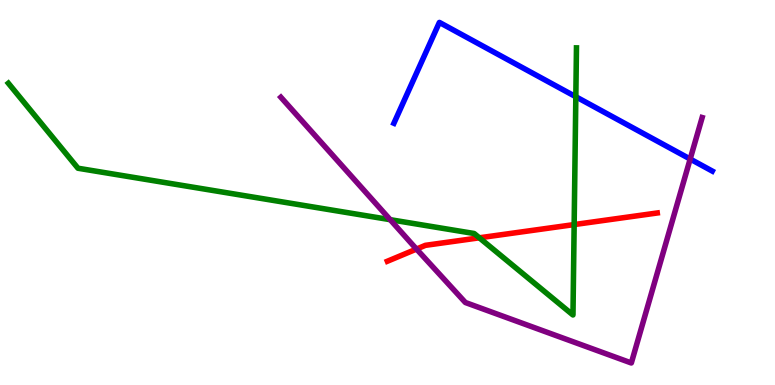[{'lines': ['blue', 'red'], 'intersections': []}, {'lines': ['green', 'red'], 'intersections': [{'x': 6.19, 'y': 3.82}, {'x': 7.41, 'y': 4.17}]}, {'lines': ['purple', 'red'], 'intersections': [{'x': 5.37, 'y': 3.53}]}, {'lines': ['blue', 'green'], 'intersections': [{'x': 7.43, 'y': 7.49}]}, {'lines': ['blue', 'purple'], 'intersections': [{'x': 8.91, 'y': 5.87}]}, {'lines': ['green', 'purple'], 'intersections': [{'x': 5.03, 'y': 4.29}]}]